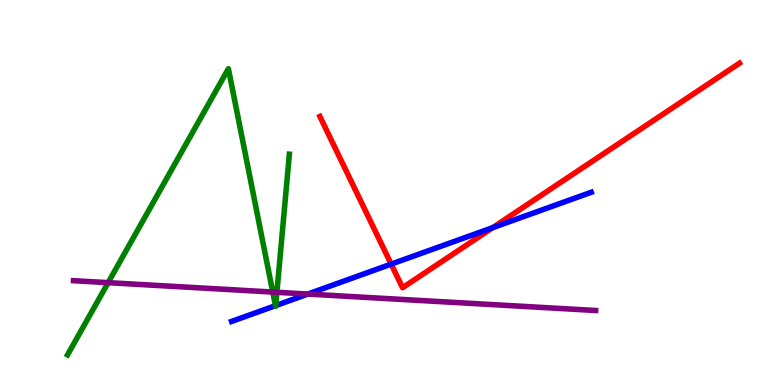[{'lines': ['blue', 'red'], 'intersections': [{'x': 5.05, 'y': 3.14}, {'x': 6.36, 'y': 4.09}]}, {'lines': ['green', 'red'], 'intersections': []}, {'lines': ['purple', 'red'], 'intersections': []}, {'lines': ['blue', 'green'], 'intersections': [{'x': 3.55, 'y': 2.06}, {'x': 3.56, 'y': 2.06}]}, {'lines': ['blue', 'purple'], 'intersections': [{'x': 3.97, 'y': 2.36}]}, {'lines': ['green', 'purple'], 'intersections': [{'x': 1.4, 'y': 2.66}, {'x': 3.52, 'y': 2.41}, {'x': 3.57, 'y': 2.41}]}]